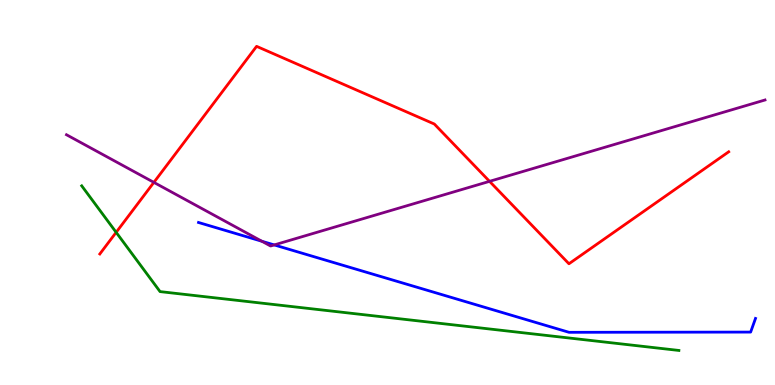[{'lines': ['blue', 'red'], 'intersections': []}, {'lines': ['green', 'red'], 'intersections': [{'x': 1.5, 'y': 3.97}]}, {'lines': ['purple', 'red'], 'intersections': [{'x': 1.99, 'y': 5.26}, {'x': 6.32, 'y': 5.29}]}, {'lines': ['blue', 'green'], 'intersections': []}, {'lines': ['blue', 'purple'], 'intersections': [{'x': 3.38, 'y': 3.73}, {'x': 3.54, 'y': 3.64}]}, {'lines': ['green', 'purple'], 'intersections': []}]